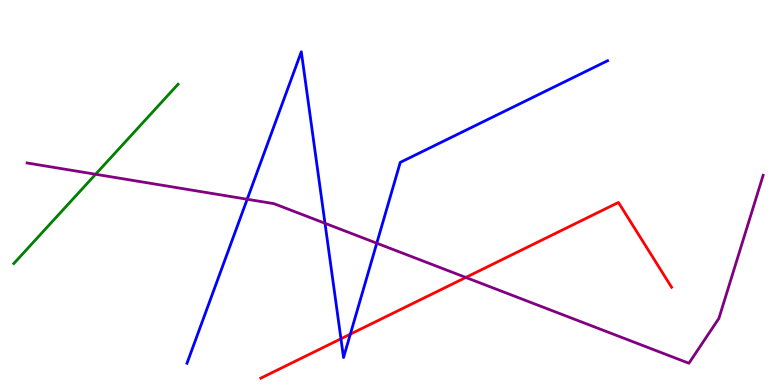[{'lines': ['blue', 'red'], 'intersections': [{'x': 4.4, 'y': 1.2}, {'x': 4.52, 'y': 1.32}]}, {'lines': ['green', 'red'], 'intersections': []}, {'lines': ['purple', 'red'], 'intersections': [{'x': 6.01, 'y': 2.79}]}, {'lines': ['blue', 'green'], 'intersections': []}, {'lines': ['blue', 'purple'], 'intersections': [{'x': 3.19, 'y': 4.82}, {'x': 4.19, 'y': 4.2}, {'x': 4.86, 'y': 3.68}]}, {'lines': ['green', 'purple'], 'intersections': [{'x': 1.23, 'y': 5.47}]}]